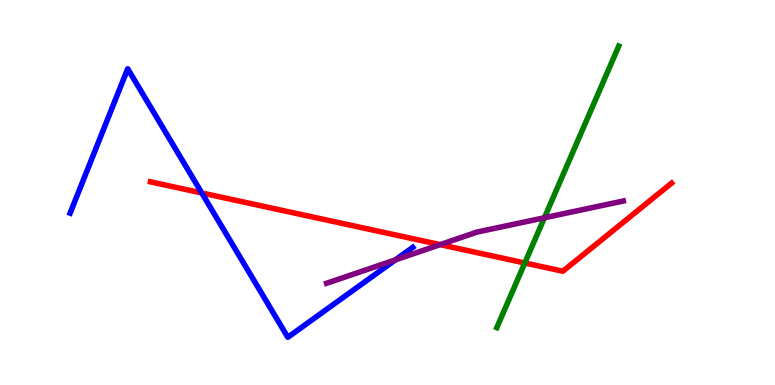[{'lines': ['blue', 'red'], 'intersections': [{'x': 2.6, 'y': 4.99}]}, {'lines': ['green', 'red'], 'intersections': [{'x': 6.77, 'y': 3.17}]}, {'lines': ['purple', 'red'], 'intersections': [{'x': 5.68, 'y': 3.65}]}, {'lines': ['blue', 'green'], 'intersections': []}, {'lines': ['blue', 'purple'], 'intersections': [{'x': 5.1, 'y': 3.25}]}, {'lines': ['green', 'purple'], 'intersections': [{'x': 7.02, 'y': 4.34}]}]